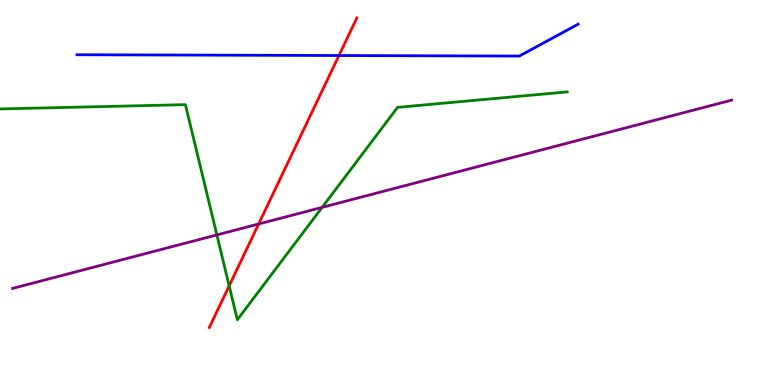[{'lines': ['blue', 'red'], 'intersections': [{'x': 4.37, 'y': 8.56}]}, {'lines': ['green', 'red'], 'intersections': [{'x': 2.96, 'y': 2.58}]}, {'lines': ['purple', 'red'], 'intersections': [{'x': 3.34, 'y': 4.18}]}, {'lines': ['blue', 'green'], 'intersections': []}, {'lines': ['blue', 'purple'], 'intersections': []}, {'lines': ['green', 'purple'], 'intersections': [{'x': 2.8, 'y': 3.9}, {'x': 4.16, 'y': 4.61}]}]